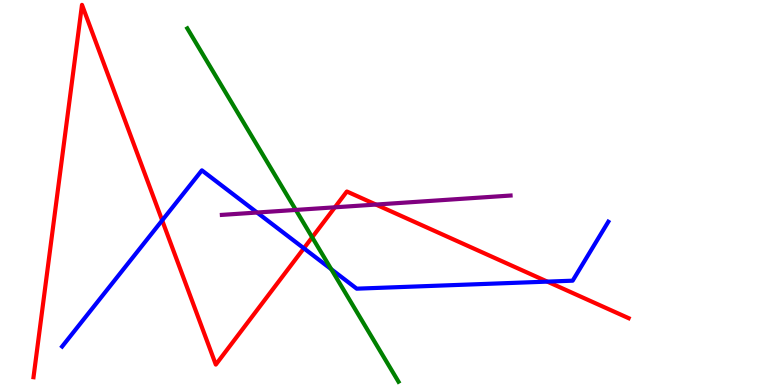[{'lines': ['blue', 'red'], 'intersections': [{'x': 2.09, 'y': 4.28}, {'x': 3.92, 'y': 3.55}, {'x': 7.06, 'y': 2.69}]}, {'lines': ['green', 'red'], 'intersections': [{'x': 4.03, 'y': 3.84}]}, {'lines': ['purple', 'red'], 'intersections': [{'x': 4.32, 'y': 4.62}, {'x': 4.85, 'y': 4.69}]}, {'lines': ['blue', 'green'], 'intersections': [{'x': 4.27, 'y': 3.01}]}, {'lines': ['blue', 'purple'], 'intersections': [{'x': 3.32, 'y': 4.48}]}, {'lines': ['green', 'purple'], 'intersections': [{'x': 3.82, 'y': 4.55}]}]